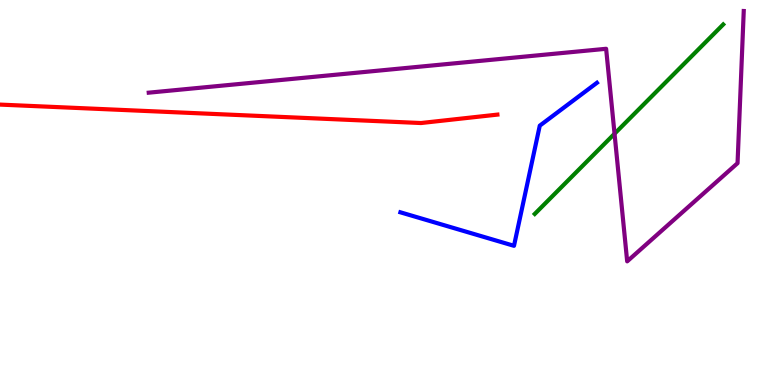[{'lines': ['blue', 'red'], 'intersections': []}, {'lines': ['green', 'red'], 'intersections': []}, {'lines': ['purple', 'red'], 'intersections': []}, {'lines': ['blue', 'green'], 'intersections': []}, {'lines': ['blue', 'purple'], 'intersections': []}, {'lines': ['green', 'purple'], 'intersections': [{'x': 7.93, 'y': 6.53}]}]